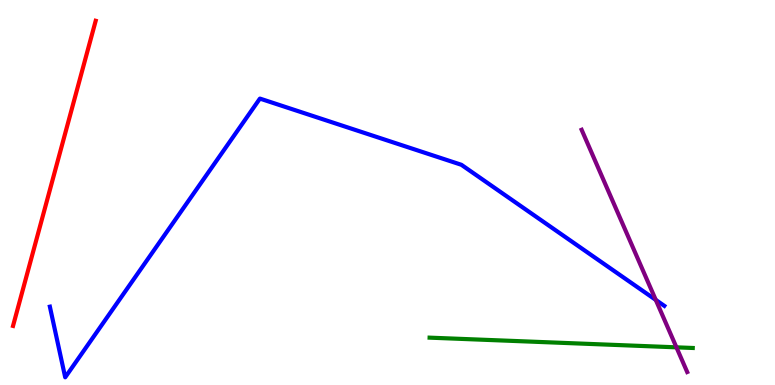[{'lines': ['blue', 'red'], 'intersections': []}, {'lines': ['green', 'red'], 'intersections': []}, {'lines': ['purple', 'red'], 'intersections': []}, {'lines': ['blue', 'green'], 'intersections': []}, {'lines': ['blue', 'purple'], 'intersections': [{'x': 8.46, 'y': 2.21}]}, {'lines': ['green', 'purple'], 'intersections': [{'x': 8.73, 'y': 0.978}]}]